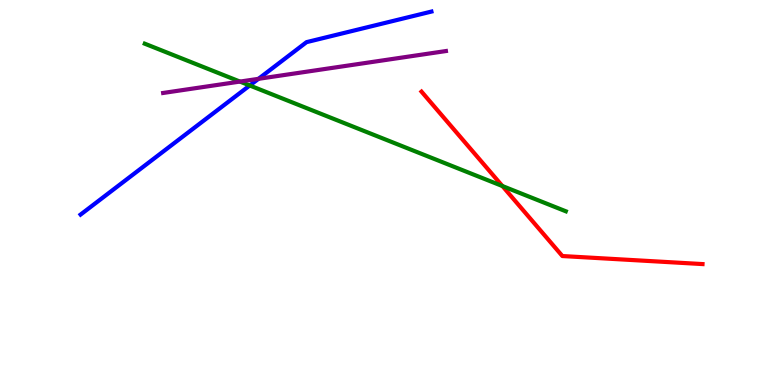[{'lines': ['blue', 'red'], 'intersections': []}, {'lines': ['green', 'red'], 'intersections': [{'x': 6.48, 'y': 5.17}]}, {'lines': ['purple', 'red'], 'intersections': []}, {'lines': ['blue', 'green'], 'intersections': [{'x': 3.22, 'y': 7.78}]}, {'lines': ['blue', 'purple'], 'intersections': [{'x': 3.34, 'y': 7.95}]}, {'lines': ['green', 'purple'], 'intersections': [{'x': 3.1, 'y': 7.88}]}]